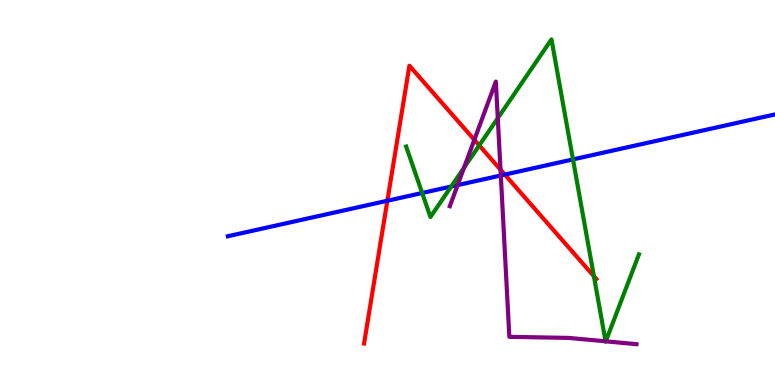[{'lines': ['blue', 'red'], 'intersections': [{'x': 5.0, 'y': 4.79}, {'x': 6.51, 'y': 5.47}]}, {'lines': ['green', 'red'], 'intersections': [{'x': 6.18, 'y': 6.22}, {'x': 7.66, 'y': 2.83}]}, {'lines': ['purple', 'red'], 'intersections': [{'x': 6.12, 'y': 6.37}, {'x': 6.46, 'y': 5.59}]}, {'lines': ['blue', 'green'], 'intersections': [{'x': 5.45, 'y': 4.99}, {'x': 5.82, 'y': 5.16}, {'x': 7.39, 'y': 5.86}]}, {'lines': ['blue', 'purple'], 'intersections': [{'x': 5.9, 'y': 5.19}, {'x': 6.46, 'y': 5.44}]}, {'lines': ['green', 'purple'], 'intersections': [{'x': 5.99, 'y': 5.64}, {'x': 6.42, 'y': 6.93}, {'x': 7.81, 'y': 1.13}, {'x': 7.82, 'y': 1.13}]}]